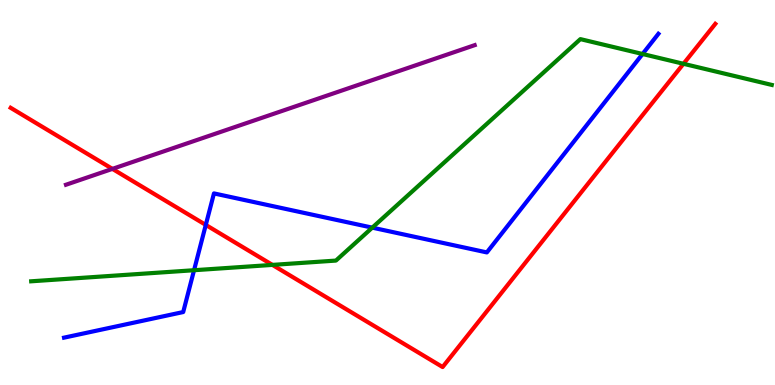[{'lines': ['blue', 'red'], 'intersections': [{'x': 2.66, 'y': 4.16}]}, {'lines': ['green', 'red'], 'intersections': [{'x': 3.52, 'y': 3.12}, {'x': 8.82, 'y': 8.34}]}, {'lines': ['purple', 'red'], 'intersections': [{'x': 1.45, 'y': 5.61}]}, {'lines': ['blue', 'green'], 'intersections': [{'x': 2.5, 'y': 2.98}, {'x': 4.8, 'y': 4.09}, {'x': 8.29, 'y': 8.6}]}, {'lines': ['blue', 'purple'], 'intersections': []}, {'lines': ['green', 'purple'], 'intersections': []}]